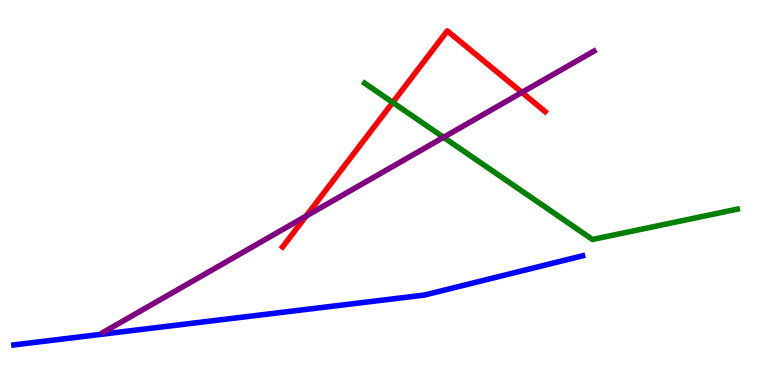[{'lines': ['blue', 'red'], 'intersections': []}, {'lines': ['green', 'red'], 'intersections': [{'x': 5.07, 'y': 7.34}]}, {'lines': ['purple', 'red'], 'intersections': [{'x': 3.95, 'y': 4.39}, {'x': 6.73, 'y': 7.6}]}, {'lines': ['blue', 'green'], 'intersections': []}, {'lines': ['blue', 'purple'], 'intersections': []}, {'lines': ['green', 'purple'], 'intersections': [{'x': 5.72, 'y': 6.43}]}]